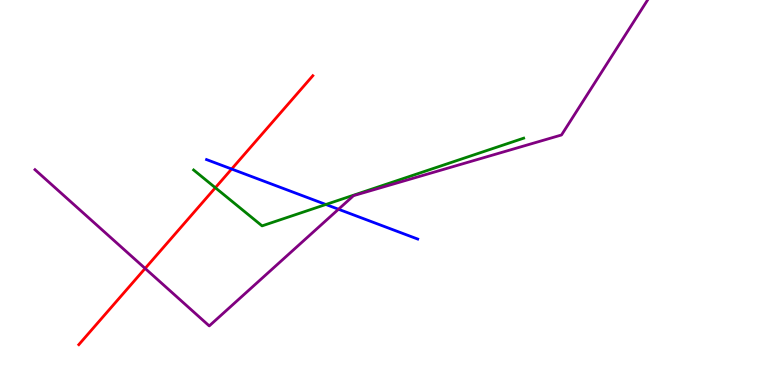[{'lines': ['blue', 'red'], 'intersections': [{'x': 2.99, 'y': 5.61}]}, {'lines': ['green', 'red'], 'intersections': [{'x': 2.78, 'y': 5.12}]}, {'lines': ['purple', 'red'], 'intersections': [{'x': 1.87, 'y': 3.03}]}, {'lines': ['blue', 'green'], 'intersections': [{'x': 4.2, 'y': 4.69}]}, {'lines': ['blue', 'purple'], 'intersections': [{'x': 4.37, 'y': 4.57}]}, {'lines': ['green', 'purple'], 'intersections': []}]